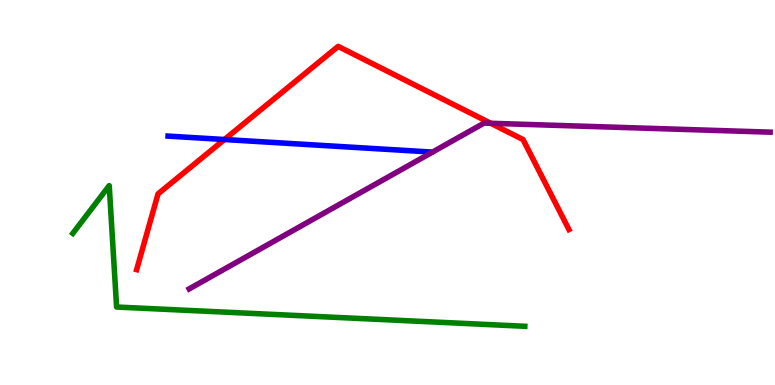[{'lines': ['blue', 'red'], 'intersections': [{'x': 2.9, 'y': 6.38}]}, {'lines': ['green', 'red'], 'intersections': []}, {'lines': ['purple', 'red'], 'intersections': [{'x': 6.33, 'y': 6.8}]}, {'lines': ['blue', 'green'], 'intersections': []}, {'lines': ['blue', 'purple'], 'intersections': []}, {'lines': ['green', 'purple'], 'intersections': []}]